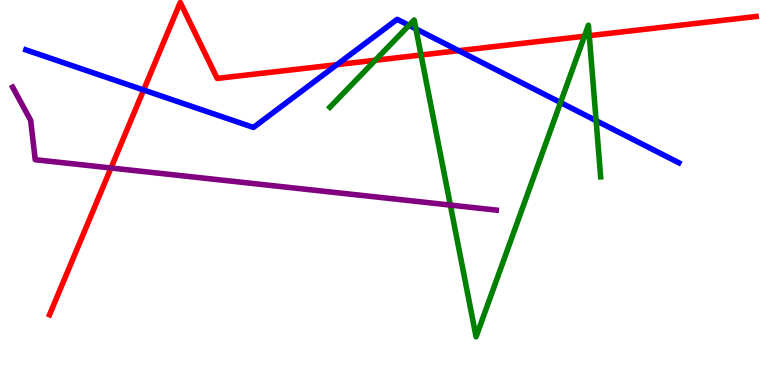[{'lines': ['blue', 'red'], 'intersections': [{'x': 1.85, 'y': 7.66}, {'x': 4.35, 'y': 8.32}, {'x': 5.92, 'y': 8.68}]}, {'lines': ['green', 'red'], 'intersections': [{'x': 4.84, 'y': 8.43}, {'x': 5.43, 'y': 8.57}, {'x': 7.54, 'y': 9.06}, {'x': 7.6, 'y': 9.07}]}, {'lines': ['purple', 'red'], 'intersections': [{'x': 1.43, 'y': 5.64}]}, {'lines': ['blue', 'green'], 'intersections': [{'x': 5.28, 'y': 9.34}, {'x': 5.37, 'y': 9.25}, {'x': 7.23, 'y': 7.34}, {'x': 7.69, 'y': 6.87}]}, {'lines': ['blue', 'purple'], 'intersections': []}, {'lines': ['green', 'purple'], 'intersections': [{'x': 5.81, 'y': 4.67}]}]